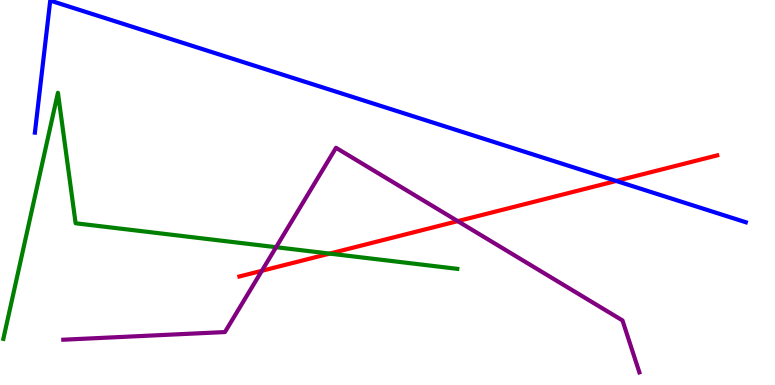[{'lines': ['blue', 'red'], 'intersections': [{'x': 7.95, 'y': 5.3}]}, {'lines': ['green', 'red'], 'intersections': [{'x': 4.25, 'y': 3.41}]}, {'lines': ['purple', 'red'], 'intersections': [{'x': 3.38, 'y': 2.97}, {'x': 5.91, 'y': 4.26}]}, {'lines': ['blue', 'green'], 'intersections': []}, {'lines': ['blue', 'purple'], 'intersections': []}, {'lines': ['green', 'purple'], 'intersections': [{'x': 3.56, 'y': 3.58}]}]